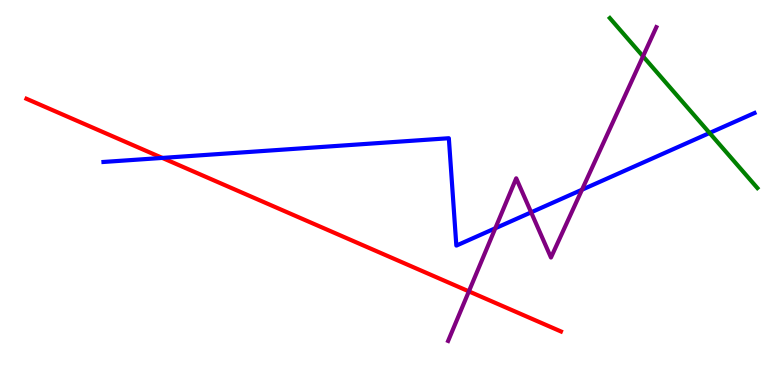[{'lines': ['blue', 'red'], 'intersections': [{'x': 2.09, 'y': 5.9}]}, {'lines': ['green', 'red'], 'intersections': []}, {'lines': ['purple', 'red'], 'intersections': [{'x': 6.05, 'y': 2.43}]}, {'lines': ['blue', 'green'], 'intersections': [{'x': 9.16, 'y': 6.55}]}, {'lines': ['blue', 'purple'], 'intersections': [{'x': 6.39, 'y': 4.07}, {'x': 6.85, 'y': 4.48}, {'x': 7.51, 'y': 5.07}]}, {'lines': ['green', 'purple'], 'intersections': [{'x': 8.3, 'y': 8.54}]}]